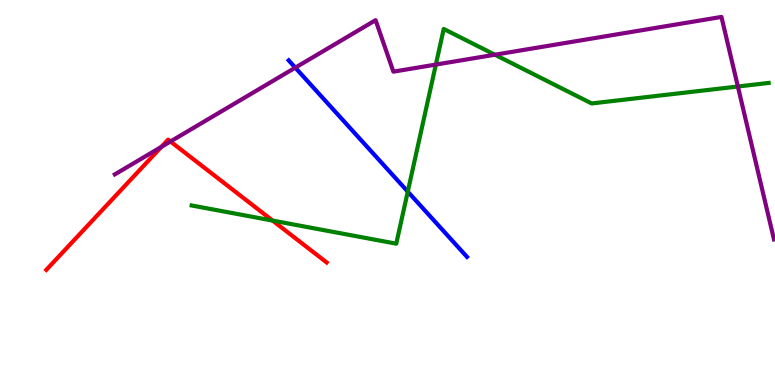[{'lines': ['blue', 'red'], 'intersections': []}, {'lines': ['green', 'red'], 'intersections': [{'x': 3.52, 'y': 4.27}]}, {'lines': ['purple', 'red'], 'intersections': [{'x': 2.08, 'y': 6.18}, {'x': 2.2, 'y': 6.32}]}, {'lines': ['blue', 'green'], 'intersections': [{'x': 5.26, 'y': 5.02}]}, {'lines': ['blue', 'purple'], 'intersections': [{'x': 3.81, 'y': 8.24}]}, {'lines': ['green', 'purple'], 'intersections': [{'x': 5.62, 'y': 8.32}, {'x': 6.39, 'y': 8.58}, {'x': 9.52, 'y': 7.75}]}]